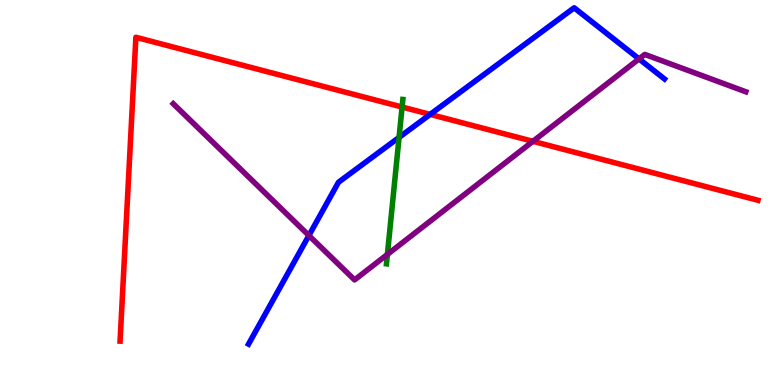[{'lines': ['blue', 'red'], 'intersections': [{'x': 5.55, 'y': 7.03}]}, {'lines': ['green', 'red'], 'intersections': [{'x': 5.19, 'y': 7.22}]}, {'lines': ['purple', 'red'], 'intersections': [{'x': 6.88, 'y': 6.33}]}, {'lines': ['blue', 'green'], 'intersections': [{'x': 5.15, 'y': 6.43}]}, {'lines': ['blue', 'purple'], 'intersections': [{'x': 3.99, 'y': 3.88}, {'x': 8.25, 'y': 8.47}]}, {'lines': ['green', 'purple'], 'intersections': [{'x': 5.0, 'y': 3.39}]}]